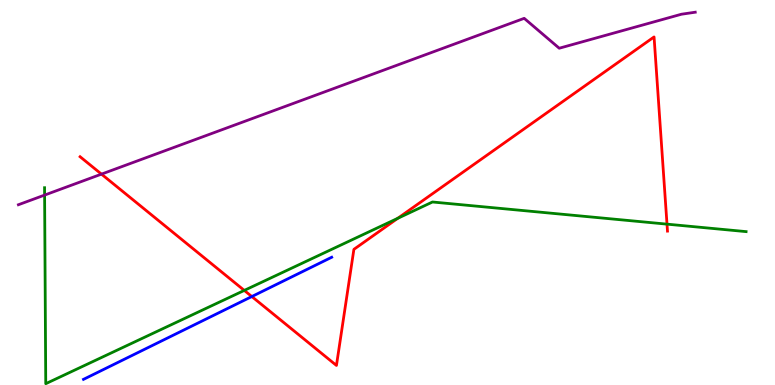[{'lines': ['blue', 'red'], 'intersections': [{'x': 3.25, 'y': 2.3}]}, {'lines': ['green', 'red'], 'intersections': [{'x': 3.15, 'y': 2.46}, {'x': 5.13, 'y': 4.33}, {'x': 8.61, 'y': 4.18}]}, {'lines': ['purple', 'red'], 'intersections': [{'x': 1.31, 'y': 5.48}]}, {'lines': ['blue', 'green'], 'intersections': []}, {'lines': ['blue', 'purple'], 'intersections': []}, {'lines': ['green', 'purple'], 'intersections': [{'x': 0.576, 'y': 4.93}]}]